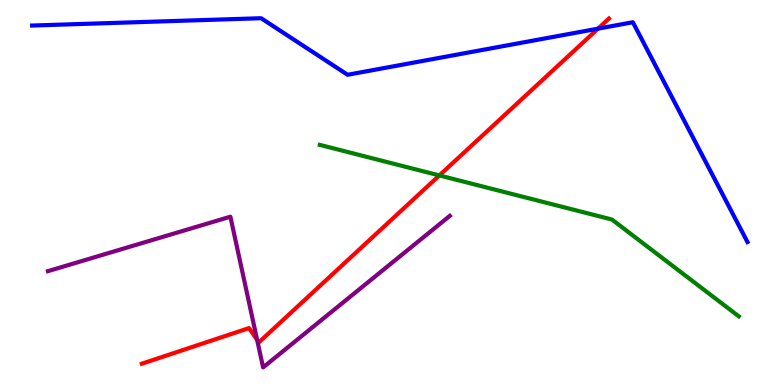[{'lines': ['blue', 'red'], 'intersections': [{'x': 7.72, 'y': 9.26}]}, {'lines': ['green', 'red'], 'intersections': [{'x': 5.67, 'y': 5.44}]}, {'lines': ['purple', 'red'], 'intersections': [{'x': 3.32, 'y': 1.17}]}, {'lines': ['blue', 'green'], 'intersections': []}, {'lines': ['blue', 'purple'], 'intersections': []}, {'lines': ['green', 'purple'], 'intersections': []}]